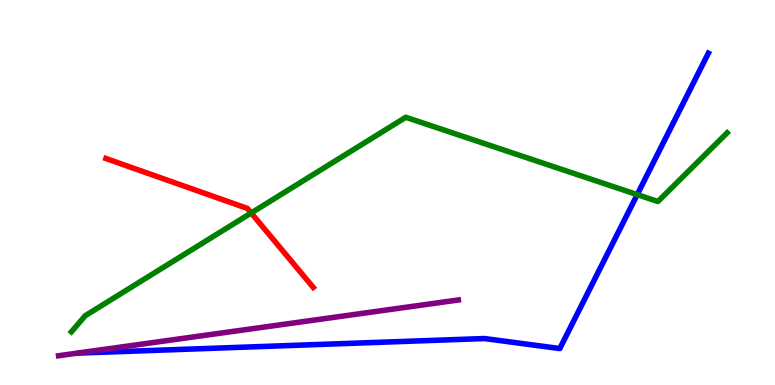[{'lines': ['blue', 'red'], 'intersections': []}, {'lines': ['green', 'red'], 'intersections': [{'x': 3.24, 'y': 4.47}]}, {'lines': ['purple', 'red'], 'intersections': []}, {'lines': ['blue', 'green'], 'intersections': [{'x': 8.22, 'y': 4.94}]}, {'lines': ['blue', 'purple'], 'intersections': []}, {'lines': ['green', 'purple'], 'intersections': []}]